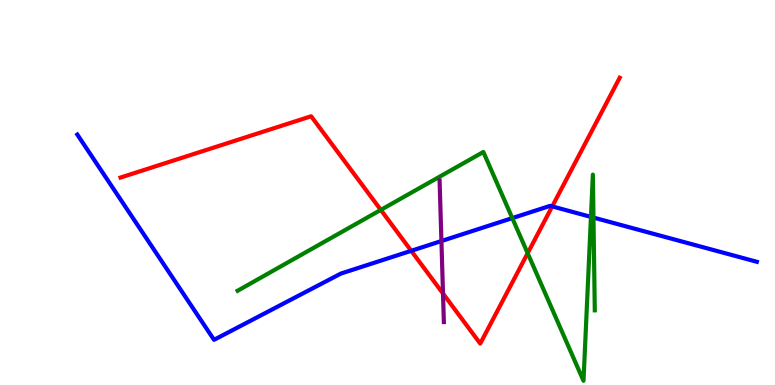[{'lines': ['blue', 'red'], 'intersections': [{'x': 5.31, 'y': 3.49}, {'x': 7.13, 'y': 4.64}]}, {'lines': ['green', 'red'], 'intersections': [{'x': 4.91, 'y': 4.55}, {'x': 6.81, 'y': 3.42}]}, {'lines': ['purple', 'red'], 'intersections': [{'x': 5.72, 'y': 2.38}]}, {'lines': ['blue', 'green'], 'intersections': [{'x': 6.61, 'y': 4.34}, {'x': 7.63, 'y': 4.37}, {'x': 7.66, 'y': 4.35}]}, {'lines': ['blue', 'purple'], 'intersections': [{'x': 5.7, 'y': 3.74}]}, {'lines': ['green', 'purple'], 'intersections': []}]